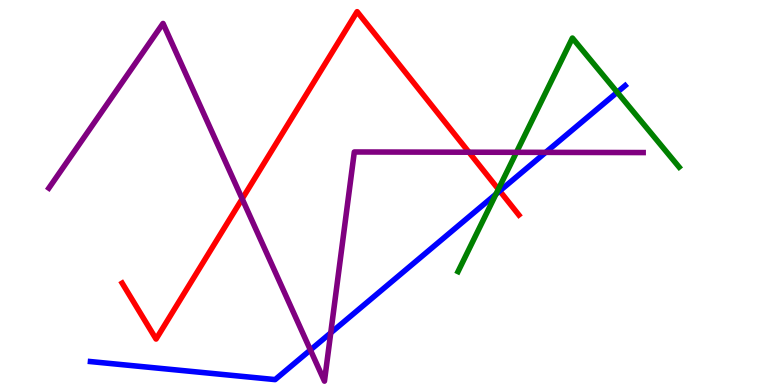[{'lines': ['blue', 'red'], 'intersections': [{'x': 6.45, 'y': 5.04}]}, {'lines': ['green', 'red'], 'intersections': [{'x': 6.43, 'y': 5.09}]}, {'lines': ['purple', 'red'], 'intersections': [{'x': 3.12, 'y': 4.84}, {'x': 6.05, 'y': 6.05}]}, {'lines': ['blue', 'green'], 'intersections': [{'x': 6.4, 'y': 4.96}, {'x': 7.96, 'y': 7.6}]}, {'lines': ['blue', 'purple'], 'intersections': [{'x': 4.0, 'y': 0.91}, {'x': 4.27, 'y': 1.35}, {'x': 7.04, 'y': 6.04}]}, {'lines': ['green', 'purple'], 'intersections': [{'x': 6.66, 'y': 6.04}]}]